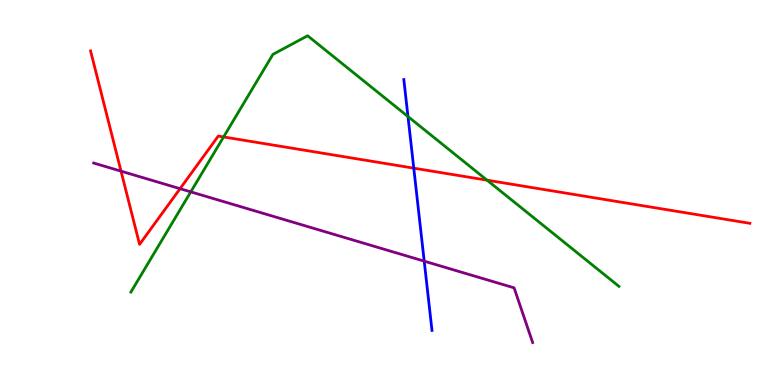[{'lines': ['blue', 'red'], 'intersections': [{'x': 5.34, 'y': 5.63}]}, {'lines': ['green', 'red'], 'intersections': [{'x': 2.89, 'y': 6.44}, {'x': 6.28, 'y': 5.32}]}, {'lines': ['purple', 'red'], 'intersections': [{'x': 1.56, 'y': 5.55}, {'x': 2.32, 'y': 5.1}]}, {'lines': ['blue', 'green'], 'intersections': [{'x': 5.26, 'y': 6.97}]}, {'lines': ['blue', 'purple'], 'intersections': [{'x': 5.47, 'y': 3.22}]}, {'lines': ['green', 'purple'], 'intersections': [{'x': 2.46, 'y': 5.02}]}]